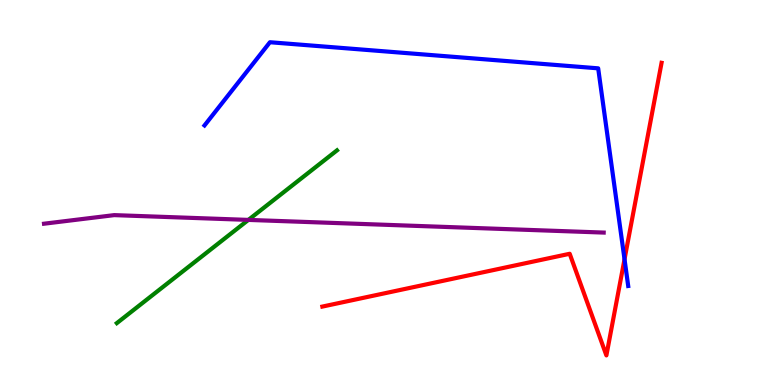[{'lines': ['blue', 'red'], 'intersections': [{'x': 8.06, 'y': 3.27}]}, {'lines': ['green', 'red'], 'intersections': []}, {'lines': ['purple', 'red'], 'intersections': []}, {'lines': ['blue', 'green'], 'intersections': []}, {'lines': ['blue', 'purple'], 'intersections': []}, {'lines': ['green', 'purple'], 'intersections': [{'x': 3.2, 'y': 4.29}]}]